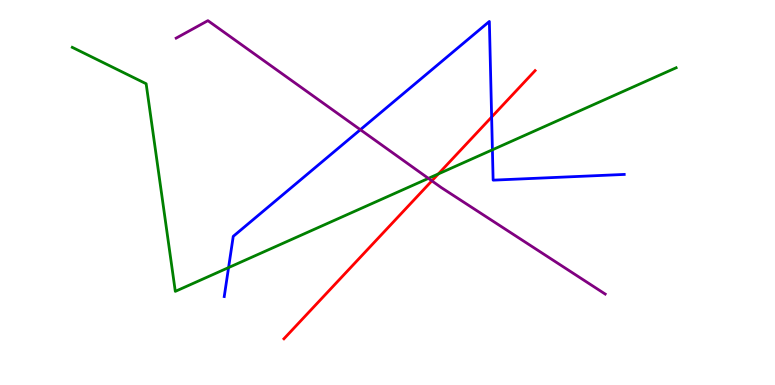[{'lines': ['blue', 'red'], 'intersections': [{'x': 6.34, 'y': 6.96}]}, {'lines': ['green', 'red'], 'intersections': [{'x': 5.66, 'y': 5.48}]}, {'lines': ['purple', 'red'], 'intersections': [{'x': 5.57, 'y': 5.3}]}, {'lines': ['blue', 'green'], 'intersections': [{'x': 2.95, 'y': 3.05}, {'x': 6.35, 'y': 6.11}]}, {'lines': ['blue', 'purple'], 'intersections': [{'x': 4.65, 'y': 6.63}]}, {'lines': ['green', 'purple'], 'intersections': [{'x': 5.53, 'y': 5.37}]}]